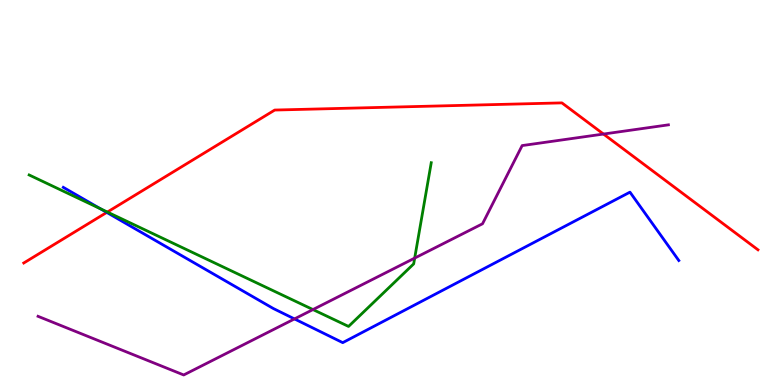[{'lines': ['blue', 'red'], 'intersections': [{'x': 1.38, 'y': 4.48}]}, {'lines': ['green', 'red'], 'intersections': [{'x': 1.39, 'y': 4.49}]}, {'lines': ['purple', 'red'], 'intersections': [{'x': 7.79, 'y': 6.52}]}, {'lines': ['blue', 'green'], 'intersections': [{'x': 1.3, 'y': 4.58}]}, {'lines': ['blue', 'purple'], 'intersections': [{'x': 3.8, 'y': 1.72}]}, {'lines': ['green', 'purple'], 'intersections': [{'x': 4.04, 'y': 1.96}, {'x': 5.35, 'y': 3.3}]}]